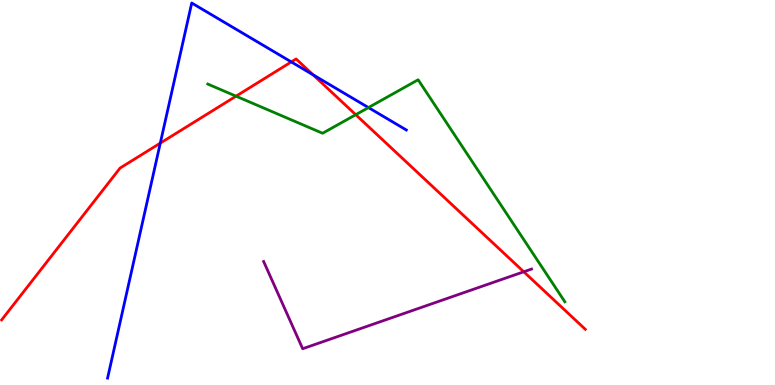[{'lines': ['blue', 'red'], 'intersections': [{'x': 2.07, 'y': 6.28}, {'x': 3.76, 'y': 8.39}, {'x': 4.04, 'y': 8.06}]}, {'lines': ['green', 'red'], 'intersections': [{'x': 3.05, 'y': 7.5}, {'x': 4.59, 'y': 7.02}]}, {'lines': ['purple', 'red'], 'intersections': [{'x': 6.76, 'y': 2.94}]}, {'lines': ['blue', 'green'], 'intersections': [{'x': 4.75, 'y': 7.21}]}, {'lines': ['blue', 'purple'], 'intersections': []}, {'lines': ['green', 'purple'], 'intersections': []}]